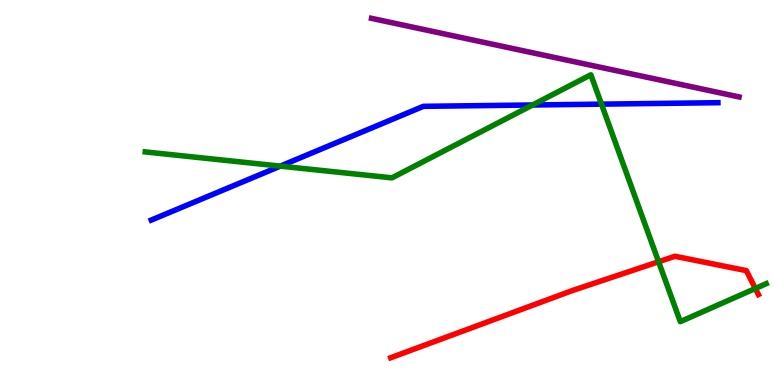[{'lines': ['blue', 'red'], 'intersections': []}, {'lines': ['green', 'red'], 'intersections': [{'x': 8.5, 'y': 3.2}, {'x': 9.75, 'y': 2.51}]}, {'lines': ['purple', 'red'], 'intersections': []}, {'lines': ['blue', 'green'], 'intersections': [{'x': 3.62, 'y': 5.69}, {'x': 6.87, 'y': 7.27}, {'x': 7.76, 'y': 7.3}]}, {'lines': ['blue', 'purple'], 'intersections': []}, {'lines': ['green', 'purple'], 'intersections': []}]